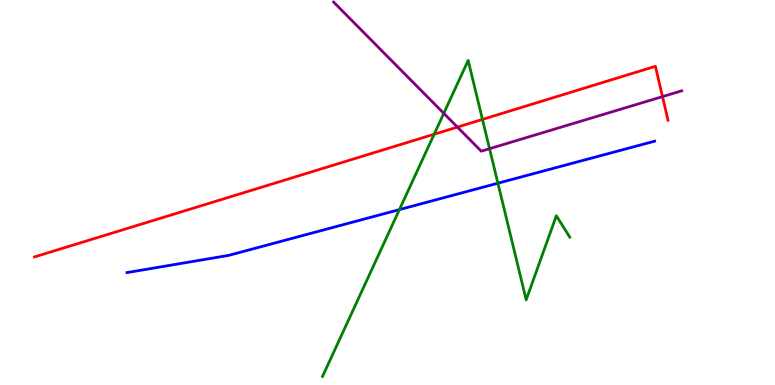[{'lines': ['blue', 'red'], 'intersections': []}, {'lines': ['green', 'red'], 'intersections': [{'x': 5.6, 'y': 6.51}, {'x': 6.23, 'y': 6.9}]}, {'lines': ['purple', 'red'], 'intersections': [{'x': 5.9, 'y': 6.7}, {'x': 8.55, 'y': 7.49}]}, {'lines': ['blue', 'green'], 'intersections': [{'x': 5.15, 'y': 4.56}, {'x': 6.42, 'y': 5.24}]}, {'lines': ['blue', 'purple'], 'intersections': []}, {'lines': ['green', 'purple'], 'intersections': [{'x': 5.73, 'y': 7.06}, {'x': 6.32, 'y': 6.14}]}]